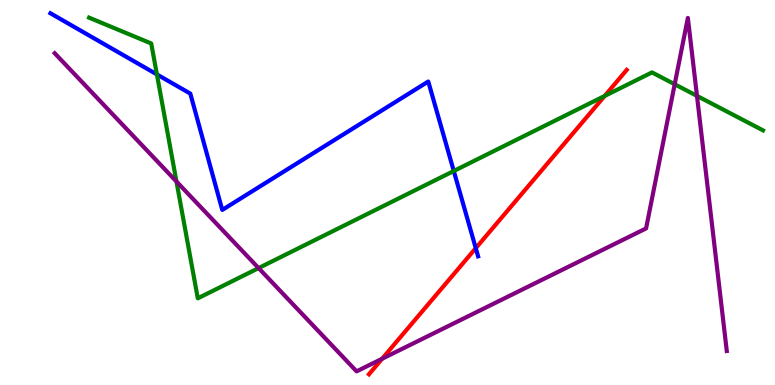[{'lines': ['blue', 'red'], 'intersections': [{'x': 6.14, 'y': 3.55}]}, {'lines': ['green', 'red'], 'intersections': [{'x': 7.8, 'y': 7.51}]}, {'lines': ['purple', 'red'], 'intersections': [{'x': 4.93, 'y': 0.681}]}, {'lines': ['blue', 'green'], 'intersections': [{'x': 2.02, 'y': 8.07}, {'x': 5.86, 'y': 5.56}]}, {'lines': ['blue', 'purple'], 'intersections': []}, {'lines': ['green', 'purple'], 'intersections': [{'x': 2.28, 'y': 5.29}, {'x': 3.34, 'y': 3.04}, {'x': 8.71, 'y': 7.81}, {'x': 8.99, 'y': 7.51}]}]